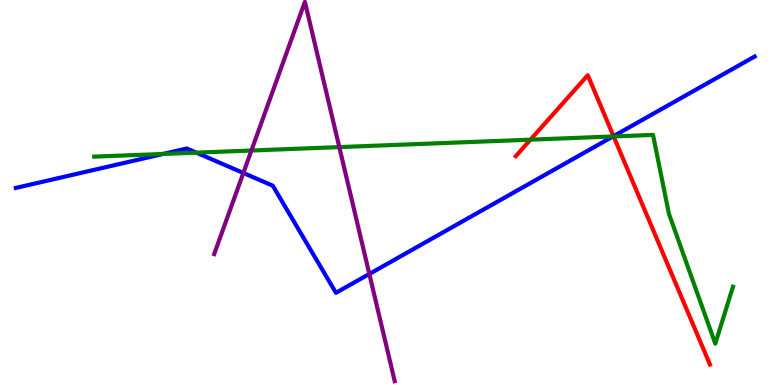[{'lines': ['blue', 'red'], 'intersections': [{'x': 7.92, 'y': 6.46}]}, {'lines': ['green', 'red'], 'intersections': [{'x': 6.84, 'y': 6.37}, {'x': 7.92, 'y': 6.46}]}, {'lines': ['purple', 'red'], 'intersections': []}, {'lines': ['blue', 'green'], 'intersections': [{'x': 2.1, 'y': 6.0}, {'x': 2.53, 'y': 6.03}, {'x': 7.91, 'y': 6.46}]}, {'lines': ['blue', 'purple'], 'intersections': [{'x': 3.14, 'y': 5.51}, {'x': 4.77, 'y': 2.88}]}, {'lines': ['green', 'purple'], 'intersections': [{'x': 3.24, 'y': 6.09}, {'x': 4.38, 'y': 6.18}]}]